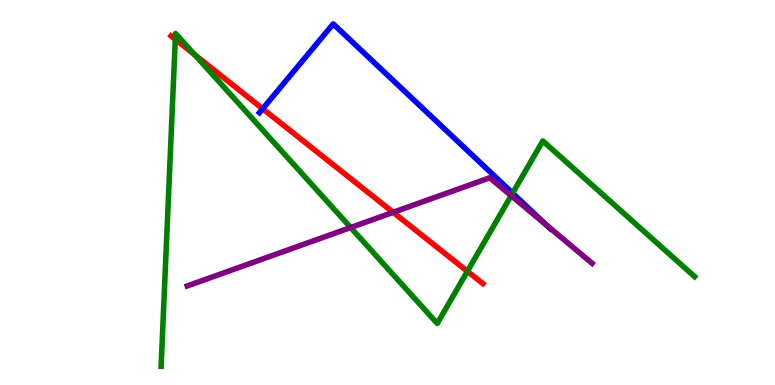[{'lines': ['blue', 'red'], 'intersections': [{'x': 3.39, 'y': 7.18}]}, {'lines': ['green', 'red'], 'intersections': [{'x': 2.26, 'y': 8.98}, {'x': 2.51, 'y': 8.58}, {'x': 6.03, 'y': 2.95}]}, {'lines': ['purple', 'red'], 'intersections': [{'x': 5.07, 'y': 4.48}]}, {'lines': ['blue', 'green'], 'intersections': [{'x': 6.61, 'y': 4.98}]}, {'lines': ['blue', 'purple'], 'intersections': [{'x': 7.05, 'y': 4.15}]}, {'lines': ['green', 'purple'], 'intersections': [{'x': 4.52, 'y': 4.09}, {'x': 6.6, 'y': 4.92}]}]